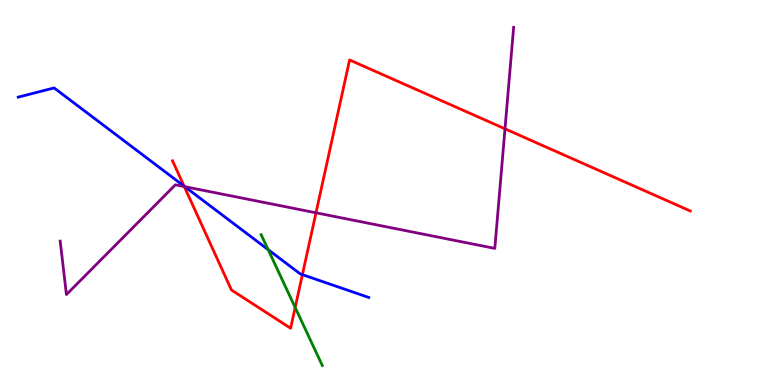[{'lines': ['blue', 'red'], 'intersections': [{'x': 2.38, 'y': 5.17}, {'x': 3.9, 'y': 2.87}]}, {'lines': ['green', 'red'], 'intersections': [{'x': 3.81, 'y': 2.01}]}, {'lines': ['purple', 'red'], 'intersections': [{'x': 2.38, 'y': 5.15}, {'x': 4.08, 'y': 4.47}, {'x': 6.52, 'y': 6.65}]}, {'lines': ['blue', 'green'], 'intersections': [{'x': 3.46, 'y': 3.52}]}, {'lines': ['blue', 'purple'], 'intersections': [{'x': 2.38, 'y': 5.15}]}, {'lines': ['green', 'purple'], 'intersections': []}]